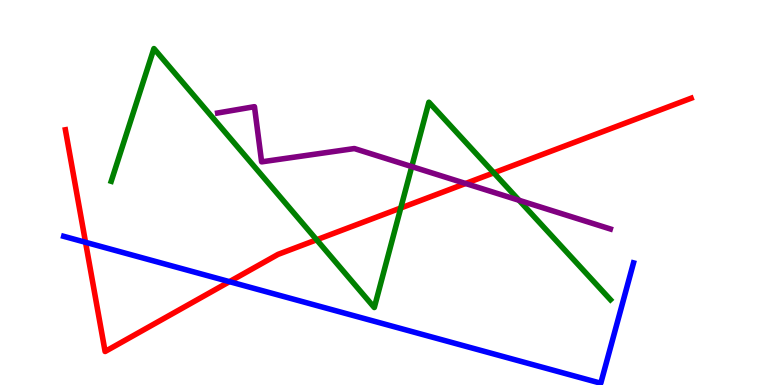[{'lines': ['blue', 'red'], 'intersections': [{'x': 1.1, 'y': 3.71}, {'x': 2.96, 'y': 2.68}]}, {'lines': ['green', 'red'], 'intersections': [{'x': 4.09, 'y': 3.77}, {'x': 5.17, 'y': 4.6}, {'x': 6.37, 'y': 5.51}]}, {'lines': ['purple', 'red'], 'intersections': [{'x': 6.01, 'y': 5.23}]}, {'lines': ['blue', 'green'], 'intersections': []}, {'lines': ['blue', 'purple'], 'intersections': []}, {'lines': ['green', 'purple'], 'intersections': [{'x': 5.31, 'y': 5.67}, {'x': 6.7, 'y': 4.8}]}]